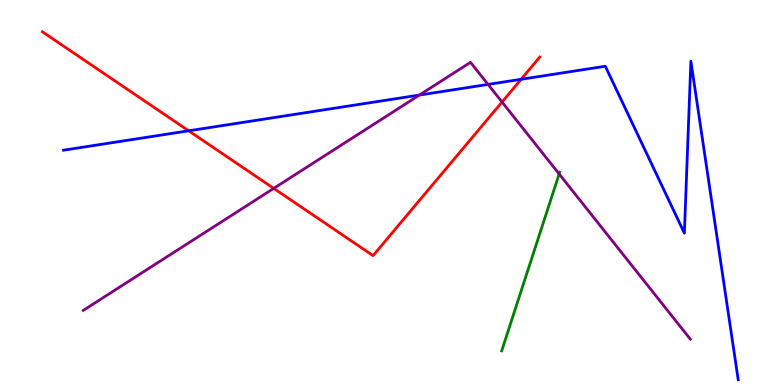[{'lines': ['blue', 'red'], 'intersections': [{'x': 2.43, 'y': 6.6}, {'x': 6.72, 'y': 7.94}]}, {'lines': ['green', 'red'], 'intersections': []}, {'lines': ['purple', 'red'], 'intersections': [{'x': 3.53, 'y': 5.11}, {'x': 6.48, 'y': 7.35}]}, {'lines': ['blue', 'green'], 'intersections': []}, {'lines': ['blue', 'purple'], 'intersections': [{'x': 5.41, 'y': 7.53}, {'x': 6.3, 'y': 7.81}]}, {'lines': ['green', 'purple'], 'intersections': [{'x': 7.21, 'y': 5.48}]}]